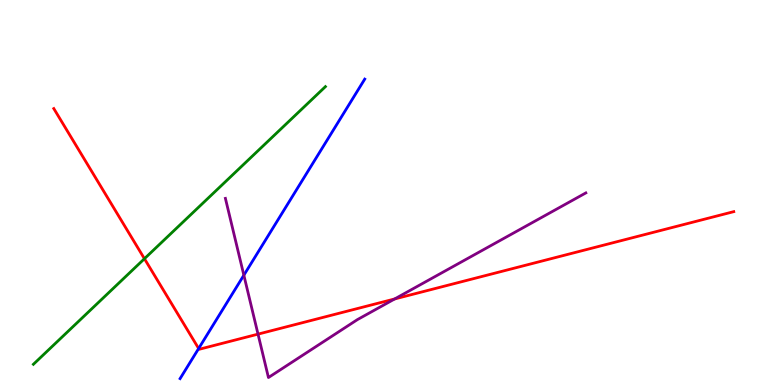[{'lines': ['blue', 'red'], 'intersections': [{'x': 2.56, 'y': 0.948}]}, {'lines': ['green', 'red'], 'intersections': [{'x': 1.86, 'y': 3.28}]}, {'lines': ['purple', 'red'], 'intersections': [{'x': 3.33, 'y': 1.32}, {'x': 5.09, 'y': 2.23}]}, {'lines': ['blue', 'green'], 'intersections': []}, {'lines': ['blue', 'purple'], 'intersections': [{'x': 3.15, 'y': 2.85}]}, {'lines': ['green', 'purple'], 'intersections': []}]